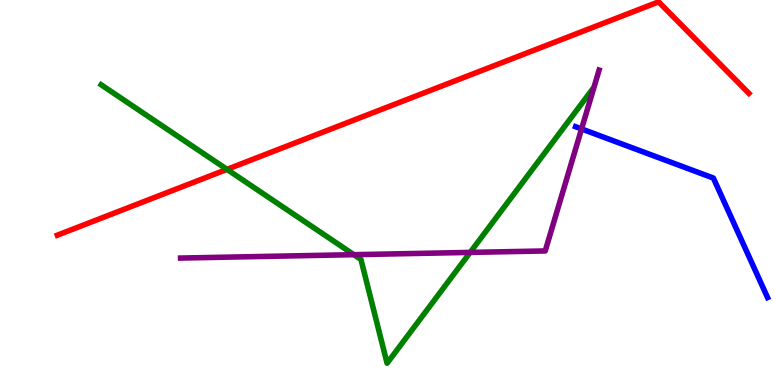[{'lines': ['blue', 'red'], 'intersections': []}, {'lines': ['green', 'red'], 'intersections': [{'x': 2.93, 'y': 5.6}]}, {'lines': ['purple', 'red'], 'intersections': []}, {'lines': ['blue', 'green'], 'intersections': []}, {'lines': ['blue', 'purple'], 'intersections': [{'x': 7.5, 'y': 6.65}]}, {'lines': ['green', 'purple'], 'intersections': [{'x': 4.57, 'y': 3.39}, {'x': 6.07, 'y': 3.44}]}]